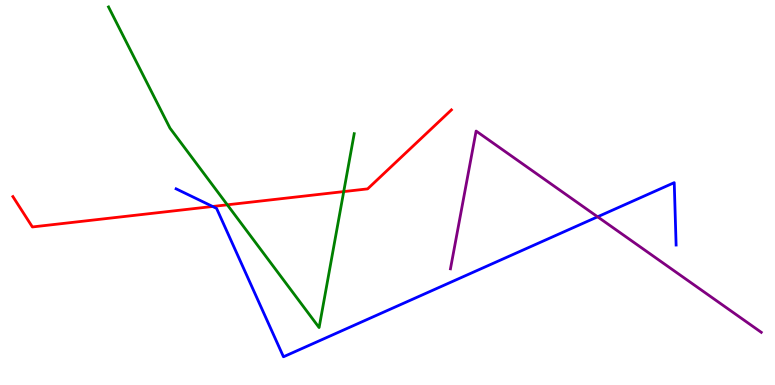[{'lines': ['blue', 'red'], 'intersections': [{'x': 2.74, 'y': 4.64}]}, {'lines': ['green', 'red'], 'intersections': [{'x': 2.93, 'y': 4.68}, {'x': 4.44, 'y': 5.02}]}, {'lines': ['purple', 'red'], 'intersections': []}, {'lines': ['blue', 'green'], 'intersections': []}, {'lines': ['blue', 'purple'], 'intersections': [{'x': 7.71, 'y': 4.37}]}, {'lines': ['green', 'purple'], 'intersections': []}]